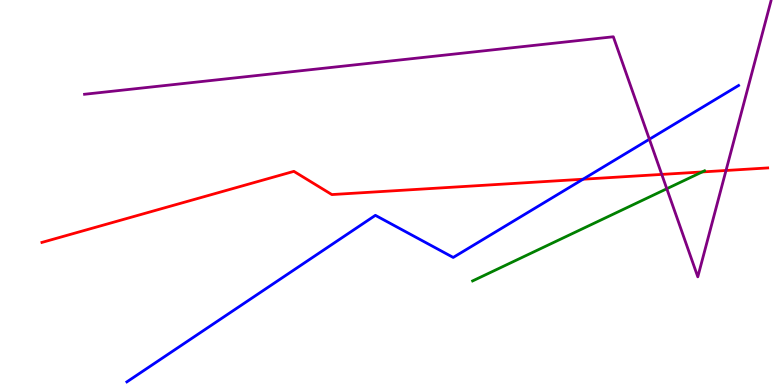[{'lines': ['blue', 'red'], 'intersections': [{'x': 7.52, 'y': 5.34}]}, {'lines': ['green', 'red'], 'intersections': [{'x': 9.06, 'y': 5.53}]}, {'lines': ['purple', 'red'], 'intersections': [{'x': 8.54, 'y': 5.47}, {'x': 9.37, 'y': 5.57}]}, {'lines': ['blue', 'green'], 'intersections': []}, {'lines': ['blue', 'purple'], 'intersections': [{'x': 8.38, 'y': 6.38}]}, {'lines': ['green', 'purple'], 'intersections': [{'x': 8.6, 'y': 5.1}]}]